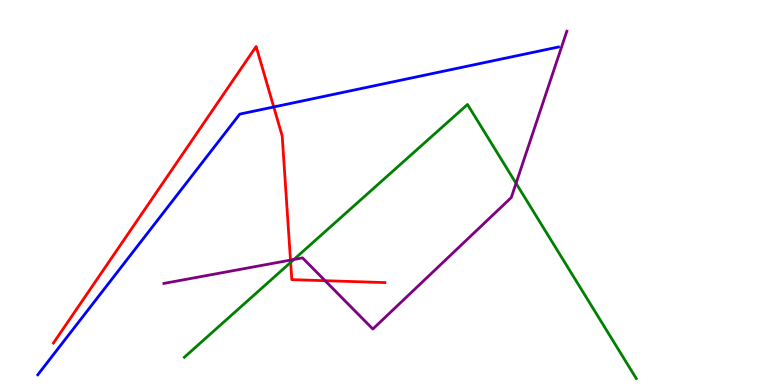[{'lines': ['blue', 'red'], 'intersections': [{'x': 3.53, 'y': 7.22}]}, {'lines': ['green', 'red'], 'intersections': [{'x': 3.75, 'y': 3.18}]}, {'lines': ['purple', 'red'], 'intersections': [{'x': 3.75, 'y': 3.24}, {'x': 4.19, 'y': 2.71}]}, {'lines': ['blue', 'green'], 'intersections': []}, {'lines': ['blue', 'purple'], 'intersections': []}, {'lines': ['green', 'purple'], 'intersections': [{'x': 3.79, 'y': 3.26}, {'x': 6.66, 'y': 5.24}]}]